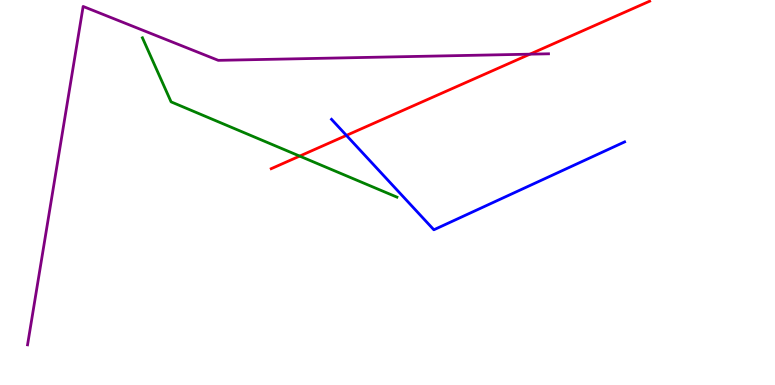[{'lines': ['blue', 'red'], 'intersections': [{'x': 4.47, 'y': 6.48}]}, {'lines': ['green', 'red'], 'intersections': [{'x': 3.87, 'y': 5.95}]}, {'lines': ['purple', 'red'], 'intersections': [{'x': 6.84, 'y': 8.59}]}, {'lines': ['blue', 'green'], 'intersections': []}, {'lines': ['blue', 'purple'], 'intersections': []}, {'lines': ['green', 'purple'], 'intersections': []}]